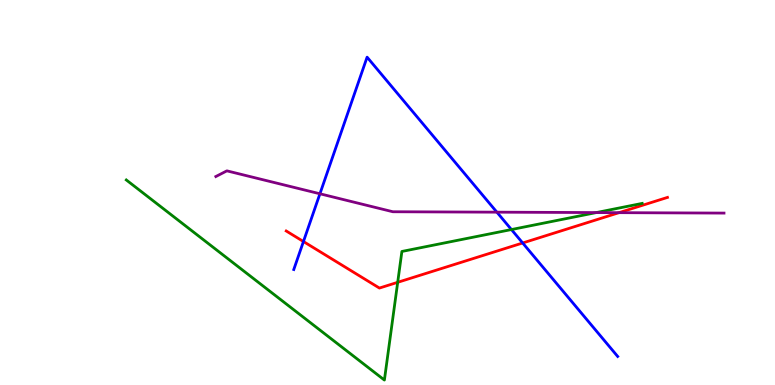[{'lines': ['blue', 'red'], 'intersections': [{'x': 3.92, 'y': 3.73}, {'x': 6.74, 'y': 3.69}]}, {'lines': ['green', 'red'], 'intersections': [{'x': 5.13, 'y': 2.67}]}, {'lines': ['purple', 'red'], 'intersections': [{'x': 7.99, 'y': 4.48}]}, {'lines': ['blue', 'green'], 'intersections': [{'x': 6.6, 'y': 4.04}]}, {'lines': ['blue', 'purple'], 'intersections': [{'x': 4.13, 'y': 4.97}, {'x': 6.41, 'y': 4.49}]}, {'lines': ['green', 'purple'], 'intersections': [{'x': 7.69, 'y': 4.48}]}]